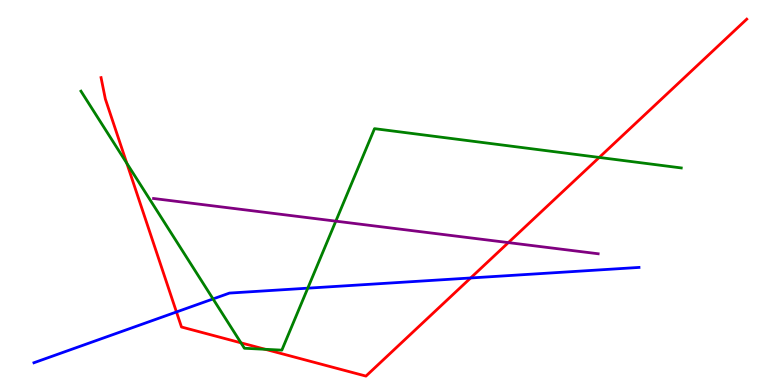[{'lines': ['blue', 'red'], 'intersections': [{'x': 2.28, 'y': 1.9}, {'x': 6.07, 'y': 2.78}]}, {'lines': ['green', 'red'], 'intersections': [{'x': 1.64, 'y': 5.76}, {'x': 3.11, 'y': 1.1}, {'x': 3.42, 'y': 0.927}, {'x': 7.73, 'y': 5.91}]}, {'lines': ['purple', 'red'], 'intersections': [{'x': 6.56, 'y': 3.7}]}, {'lines': ['blue', 'green'], 'intersections': [{'x': 2.75, 'y': 2.24}, {'x': 3.97, 'y': 2.51}]}, {'lines': ['blue', 'purple'], 'intersections': []}, {'lines': ['green', 'purple'], 'intersections': [{'x': 4.33, 'y': 4.26}]}]